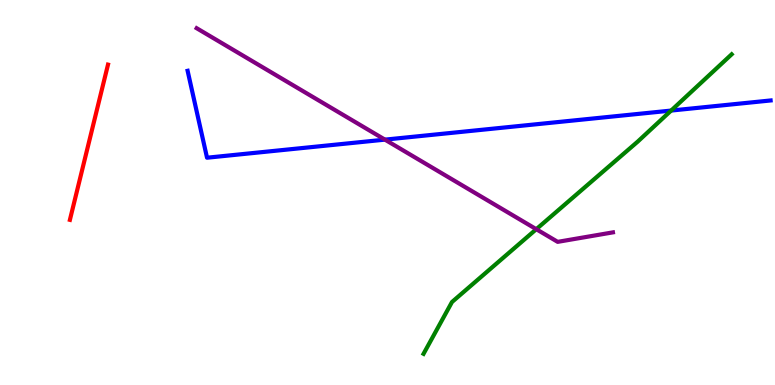[{'lines': ['blue', 'red'], 'intersections': []}, {'lines': ['green', 'red'], 'intersections': []}, {'lines': ['purple', 'red'], 'intersections': []}, {'lines': ['blue', 'green'], 'intersections': [{'x': 8.66, 'y': 7.13}]}, {'lines': ['blue', 'purple'], 'intersections': [{'x': 4.97, 'y': 6.37}]}, {'lines': ['green', 'purple'], 'intersections': [{'x': 6.92, 'y': 4.05}]}]